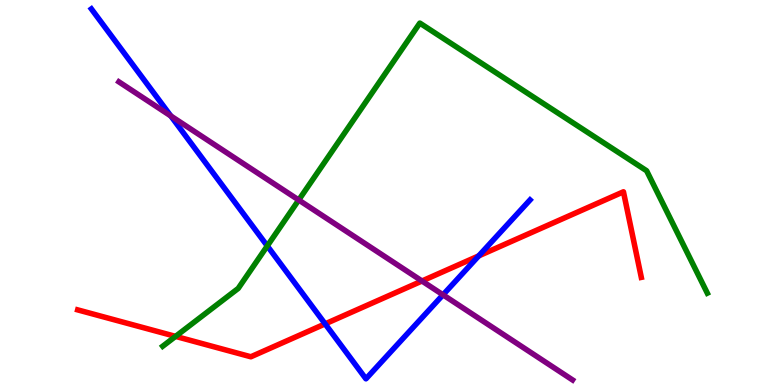[{'lines': ['blue', 'red'], 'intersections': [{'x': 4.2, 'y': 1.59}, {'x': 6.18, 'y': 3.35}]}, {'lines': ['green', 'red'], 'intersections': [{'x': 2.27, 'y': 1.26}]}, {'lines': ['purple', 'red'], 'intersections': [{'x': 5.44, 'y': 2.7}]}, {'lines': ['blue', 'green'], 'intersections': [{'x': 3.45, 'y': 3.61}]}, {'lines': ['blue', 'purple'], 'intersections': [{'x': 2.2, 'y': 6.99}, {'x': 5.72, 'y': 2.34}]}, {'lines': ['green', 'purple'], 'intersections': [{'x': 3.85, 'y': 4.8}]}]